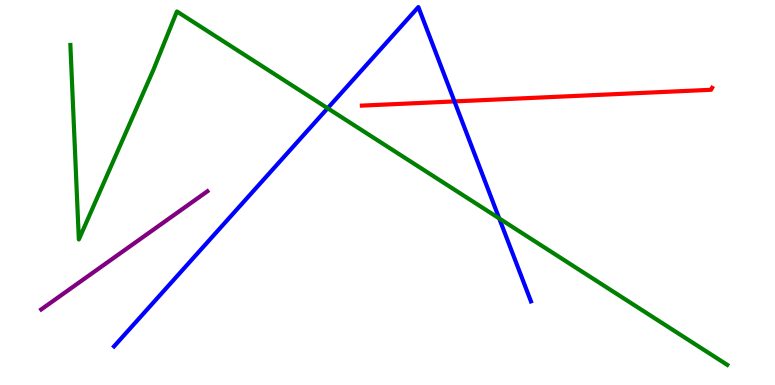[{'lines': ['blue', 'red'], 'intersections': [{'x': 5.86, 'y': 7.37}]}, {'lines': ['green', 'red'], 'intersections': []}, {'lines': ['purple', 'red'], 'intersections': []}, {'lines': ['blue', 'green'], 'intersections': [{'x': 4.23, 'y': 7.19}, {'x': 6.44, 'y': 4.33}]}, {'lines': ['blue', 'purple'], 'intersections': []}, {'lines': ['green', 'purple'], 'intersections': []}]